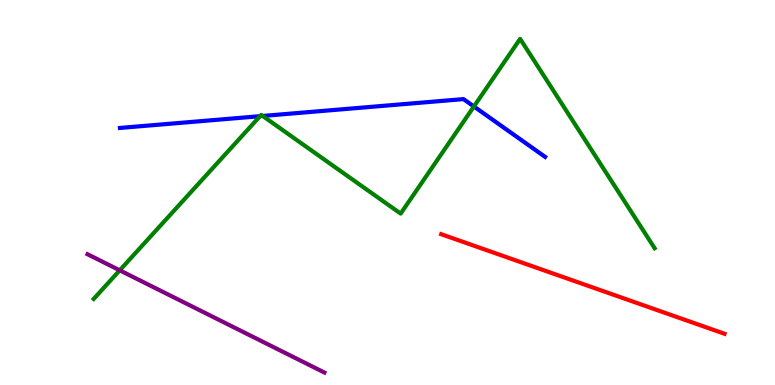[{'lines': ['blue', 'red'], 'intersections': []}, {'lines': ['green', 'red'], 'intersections': []}, {'lines': ['purple', 'red'], 'intersections': []}, {'lines': ['blue', 'green'], 'intersections': [{'x': 3.36, 'y': 6.98}, {'x': 3.39, 'y': 6.99}, {'x': 6.11, 'y': 7.23}]}, {'lines': ['blue', 'purple'], 'intersections': []}, {'lines': ['green', 'purple'], 'intersections': [{'x': 1.54, 'y': 2.98}]}]